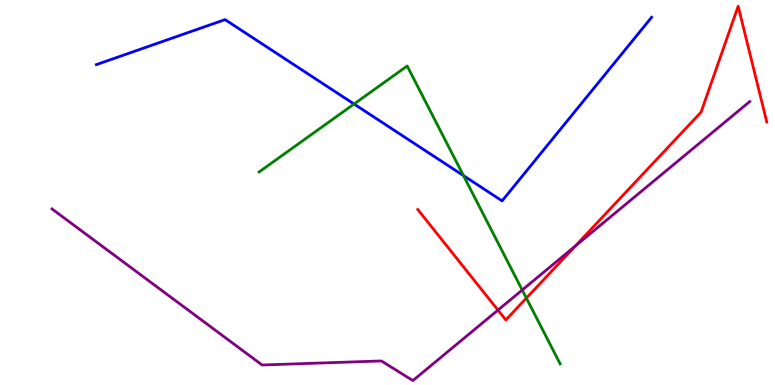[{'lines': ['blue', 'red'], 'intersections': []}, {'lines': ['green', 'red'], 'intersections': [{'x': 6.79, 'y': 2.26}]}, {'lines': ['purple', 'red'], 'intersections': [{'x': 6.43, 'y': 1.95}, {'x': 7.42, 'y': 3.61}]}, {'lines': ['blue', 'green'], 'intersections': [{'x': 4.57, 'y': 7.3}, {'x': 5.98, 'y': 5.44}]}, {'lines': ['blue', 'purple'], 'intersections': []}, {'lines': ['green', 'purple'], 'intersections': [{'x': 6.74, 'y': 2.47}]}]